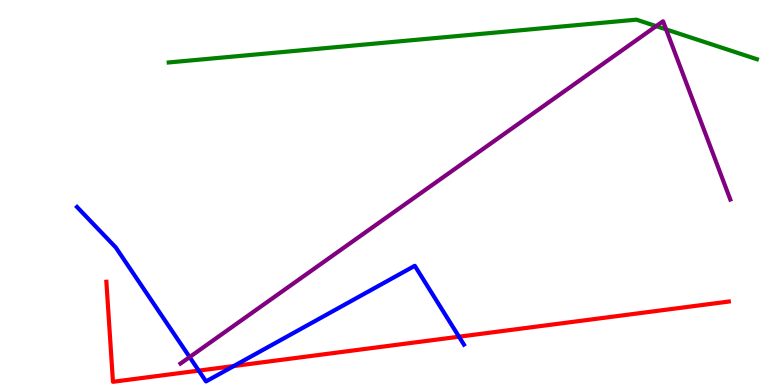[{'lines': ['blue', 'red'], 'intersections': [{'x': 2.56, 'y': 0.374}, {'x': 3.02, 'y': 0.492}, {'x': 5.92, 'y': 1.25}]}, {'lines': ['green', 'red'], 'intersections': []}, {'lines': ['purple', 'red'], 'intersections': []}, {'lines': ['blue', 'green'], 'intersections': []}, {'lines': ['blue', 'purple'], 'intersections': [{'x': 2.45, 'y': 0.725}]}, {'lines': ['green', 'purple'], 'intersections': [{'x': 8.47, 'y': 9.32}, {'x': 8.6, 'y': 9.24}]}]